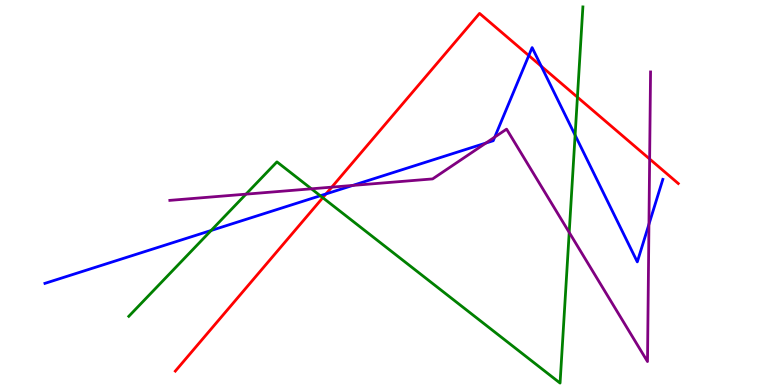[{'lines': ['blue', 'red'], 'intersections': [{'x': 4.21, 'y': 4.96}, {'x': 6.82, 'y': 8.56}, {'x': 6.98, 'y': 8.28}]}, {'lines': ['green', 'red'], 'intersections': [{'x': 4.17, 'y': 4.86}, {'x': 7.45, 'y': 7.48}]}, {'lines': ['purple', 'red'], 'intersections': [{'x': 4.28, 'y': 5.14}, {'x': 8.38, 'y': 5.87}]}, {'lines': ['blue', 'green'], 'intersections': [{'x': 2.72, 'y': 4.01}, {'x': 4.13, 'y': 4.92}, {'x': 7.42, 'y': 6.49}]}, {'lines': ['blue', 'purple'], 'intersections': [{'x': 4.55, 'y': 5.18}, {'x': 6.27, 'y': 6.28}, {'x': 6.38, 'y': 6.44}, {'x': 8.37, 'y': 4.17}]}, {'lines': ['green', 'purple'], 'intersections': [{'x': 3.17, 'y': 4.96}, {'x': 4.02, 'y': 5.1}, {'x': 7.34, 'y': 3.96}]}]